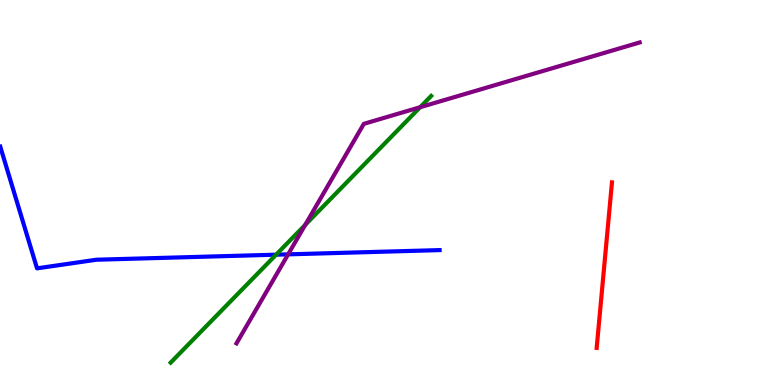[{'lines': ['blue', 'red'], 'intersections': []}, {'lines': ['green', 'red'], 'intersections': []}, {'lines': ['purple', 'red'], 'intersections': []}, {'lines': ['blue', 'green'], 'intersections': [{'x': 3.56, 'y': 3.38}]}, {'lines': ['blue', 'purple'], 'intersections': [{'x': 3.72, 'y': 3.39}]}, {'lines': ['green', 'purple'], 'intersections': [{'x': 3.94, 'y': 4.16}, {'x': 5.42, 'y': 7.21}]}]